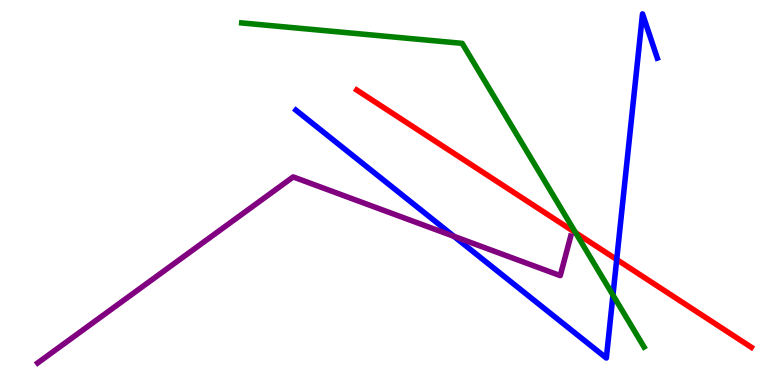[{'lines': ['blue', 'red'], 'intersections': [{'x': 7.96, 'y': 3.26}]}, {'lines': ['green', 'red'], 'intersections': [{'x': 7.43, 'y': 3.96}]}, {'lines': ['purple', 'red'], 'intersections': []}, {'lines': ['blue', 'green'], 'intersections': [{'x': 7.91, 'y': 2.34}]}, {'lines': ['blue', 'purple'], 'intersections': [{'x': 5.86, 'y': 3.86}]}, {'lines': ['green', 'purple'], 'intersections': []}]